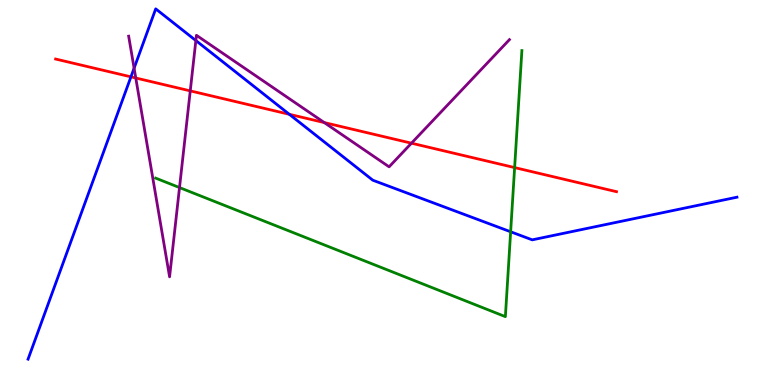[{'lines': ['blue', 'red'], 'intersections': [{'x': 1.69, 'y': 8.0}, {'x': 3.73, 'y': 7.03}]}, {'lines': ['green', 'red'], 'intersections': [{'x': 6.64, 'y': 5.65}]}, {'lines': ['purple', 'red'], 'intersections': [{'x': 1.75, 'y': 7.97}, {'x': 2.45, 'y': 7.64}, {'x': 4.18, 'y': 6.82}, {'x': 5.31, 'y': 6.28}]}, {'lines': ['blue', 'green'], 'intersections': [{'x': 6.59, 'y': 3.98}]}, {'lines': ['blue', 'purple'], 'intersections': [{'x': 1.73, 'y': 8.23}, {'x': 2.53, 'y': 8.95}]}, {'lines': ['green', 'purple'], 'intersections': [{'x': 2.32, 'y': 5.13}]}]